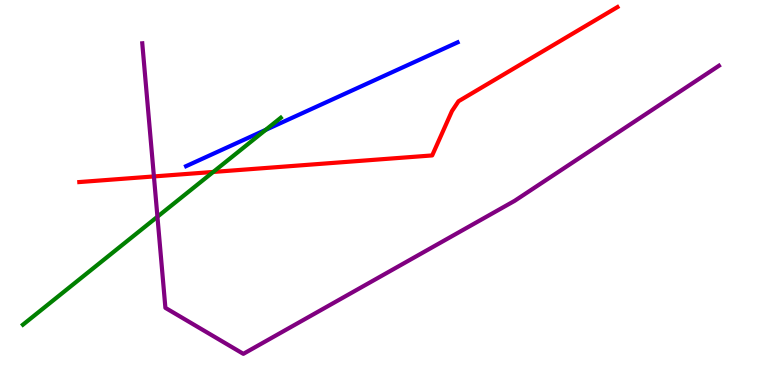[{'lines': ['blue', 'red'], 'intersections': []}, {'lines': ['green', 'red'], 'intersections': [{'x': 2.75, 'y': 5.53}]}, {'lines': ['purple', 'red'], 'intersections': [{'x': 1.99, 'y': 5.42}]}, {'lines': ['blue', 'green'], 'intersections': [{'x': 3.43, 'y': 6.63}]}, {'lines': ['blue', 'purple'], 'intersections': []}, {'lines': ['green', 'purple'], 'intersections': [{'x': 2.03, 'y': 4.37}]}]